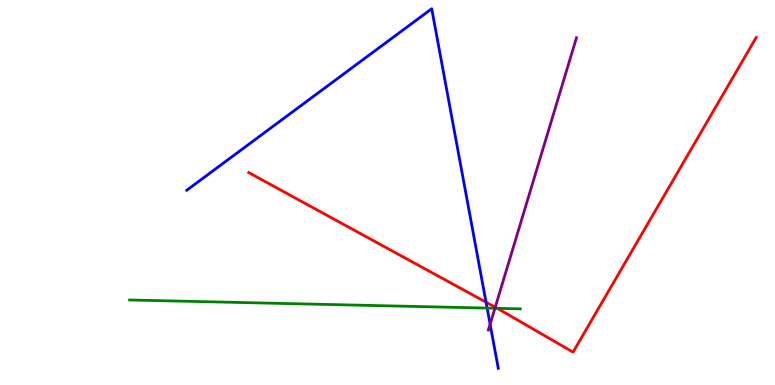[{'lines': ['blue', 'red'], 'intersections': [{'x': 6.27, 'y': 2.15}]}, {'lines': ['green', 'red'], 'intersections': [{'x': 6.42, 'y': 1.99}]}, {'lines': ['purple', 'red'], 'intersections': [{'x': 6.39, 'y': 2.02}]}, {'lines': ['blue', 'green'], 'intersections': [{'x': 6.29, 'y': 2.0}]}, {'lines': ['blue', 'purple'], 'intersections': [{'x': 6.32, 'y': 1.58}]}, {'lines': ['green', 'purple'], 'intersections': [{'x': 6.39, 'y': 1.99}]}]